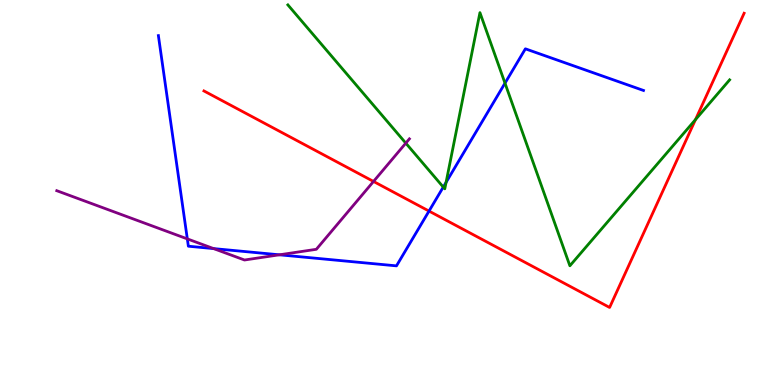[{'lines': ['blue', 'red'], 'intersections': [{'x': 5.54, 'y': 4.52}]}, {'lines': ['green', 'red'], 'intersections': [{'x': 8.97, 'y': 6.89}]}, {'lines': ['purple', 'red'], 'intersections': [{'x': 4.82, 'y': 5.29}]}, {'lines': ['blue', 'green'], 'intersections': [{'x': 5.72, 'y': 5.14}, {'x': 5.76, 'y': 5.26}, {'x': 6.52, 'y': 7.84}]}, {'lines': ['blue', 'purple'], 'intersections': [{'x': 2.42, 'y': 3.8}, {'x': 2.76, 'y': 3.54}, {'x': 3.61, 'y': 3.38}]}, {'lines': ['green', 'purple'], 'intersections': [{'x': 5.24, 'y': 6.28}]}]